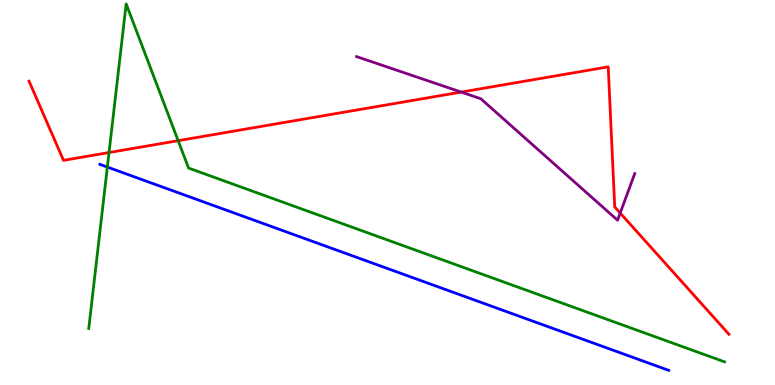[{'lines': ['blue', 'red'], 'intersections': []}, {'lines': ['green', 'red'], 'intersections': [{'x': 1.41, 'y': 6.04}, {'x': 2.3, 'y': 6.35}]}, {'lines': ['purple', 'red'], 'intersections': [{'x': 5.95, 'y': 7.61}, {'x': 8.0, 'y': 4.47}]}, {'lines': ['blue', 'green'], 'intersections': [{'x': 1.39, 'y': 5.66}]}, {'lines': ['blue', 'purple'], 'intersections': []}, {'lines': ['green', 'purple'], 'intersections': []}]